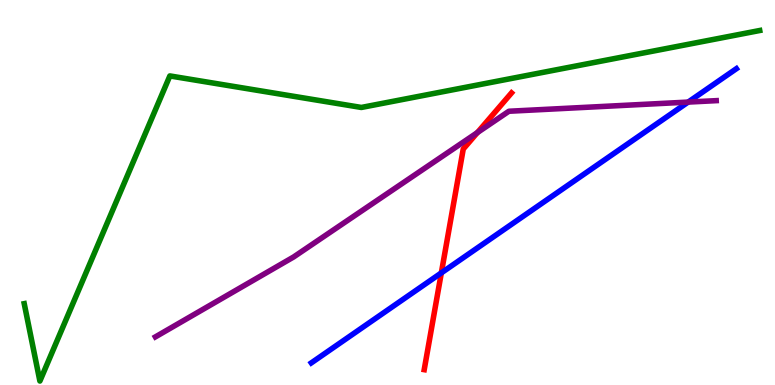[{'lines': ['blue', 'red'], 'intersections': [{'x': 5.69, 'y': 2.91}]}, {'lines': ['green', 'red'], 'intersections': []}, {'lines': ['purple', 'red'], 'intersections': [{'x': 6.16, 'y': 6.56}]}, {'lines': ['blue', 'green'], 'intersections': []}, {'lines': ['blue', 'purple'], 'intersections': [{'x': 8.88, 'y': 7.35}]}, {'lines': ['green', 'purple'], 'intersections': []}]